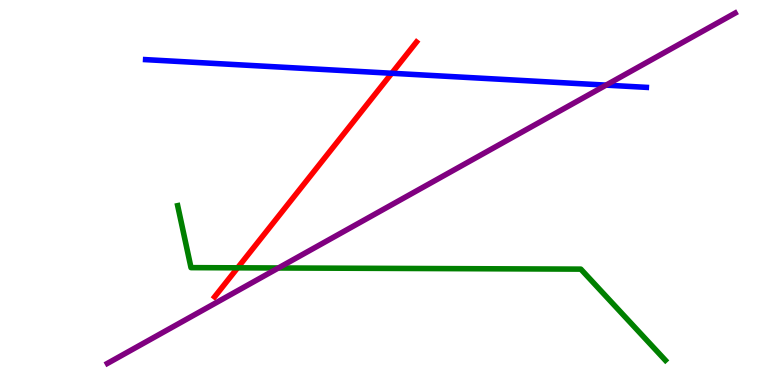[{'lines': ['blue', 'red'], 'intersections': [{'x': 5.05, 'y': 8.1}]}, {'lines': ['green', 'red'], 'intersections': [{'x': 3.07, 'y': 3.04}]}, {'lines': ['purple', 'red'], 'intersections': []}, {'lines': ['blue', 'green'], 'intersections': []}, {'lines': ['blue', 'purple'], 'intersections': [{'x': 7.82, 'y': 7.79}]}, {'lines': ['green', 'purple'], 'intersections': [{'x': 3.59, 'y': 3.04}]}]